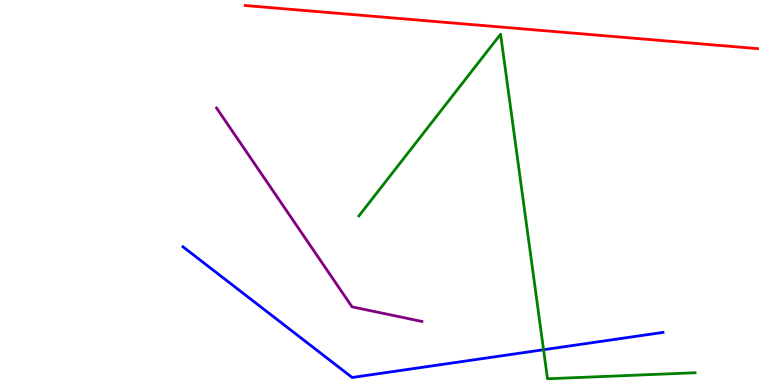[{'lines': ['blue', 'red'], 'intersections': []}, {'lines': ['green', 'red'], 'intersections': []}, {'lines': ['purple', 'red'], 'intersections': []}, {'lines': ['blue', 'green'], 'intersections': [{'x': 7.01, 'y': 0.916}]}, {'lines': ['blue', 'purple'], 'intersections': []}, {'lines': ['green', 'purple'], 'intersections': []}]